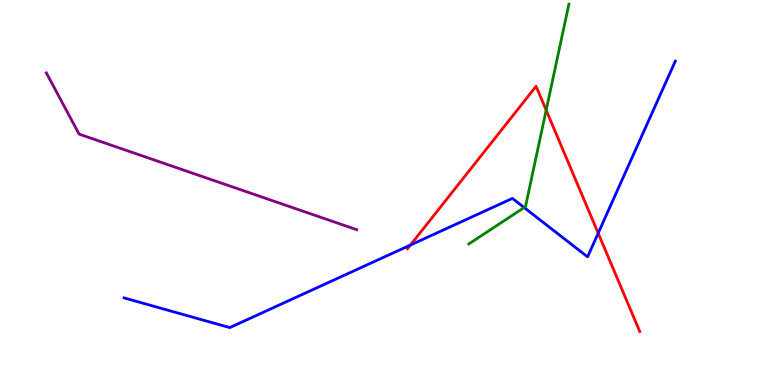[{'lines': ['blue', 'red'], 'intersections': [{'x': 5.3, 'y': 3.64}, {'x': 7.72, 'y': 3.94}]}, {'lines': ['green', 'red'], 'intersections': [{'x': 7.05, 'y': 7.14}]}, {'lines': ['purple', 'red'], 'intersections': []}, {'lines': ['blue', 'green'], 'intersections': [{'x': 6.76, 'y': 4.61}]}, {'lines': ['blue', 'purple'], 'intersections': []}, {'lines': ['green', 'purple'], 'intersections': []}]